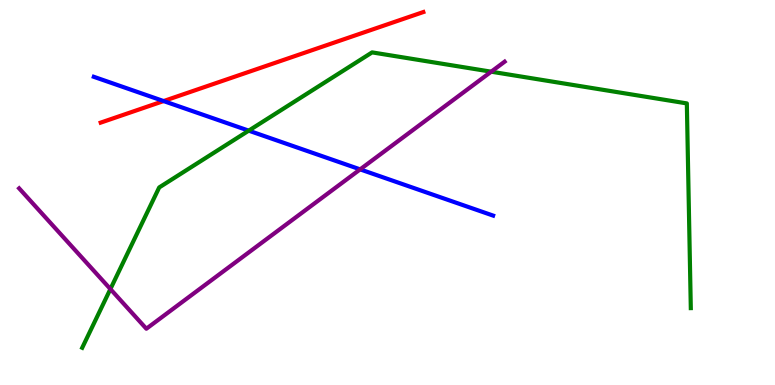[{'lines': ['blue', 'red'], 'intersections': [{'x': 2.11, 'y': 7.37}]}, {'lines': ['green', 'red'], 'intersections': []}, {'lines': ['purple', 'red'], 'intersections': []}, {'lines': ['blue', 'green'], 'intersections': [{'x': 3.21, 'y': 6.61}]}, {'lines': ['blue', 'purple'], 'intersections': [{'x': 4.65, 'y': 5.6}]}, {'lines': ['green', 'purple'], 'intersections': [{'x': 1.42, 'y': 2.49}, {'x': 6.34, 'y': 8.14}]}]